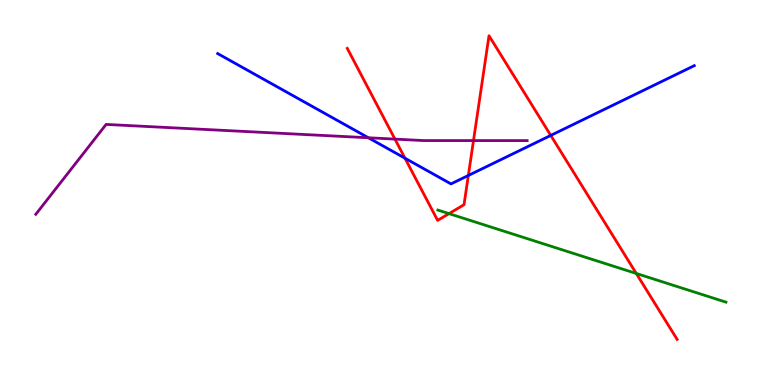[{'lines': ['blue', 'red'], 'intersections': [{'x': 5.23, 'y': 5.89}, {'x': 6.04, 'y': 5.44}, {'x': 7.11, 'y': 6.48}]}, {'lines': ['green', 'red'], 'intersections': [{'x': 5.79, 'y': 4.45}, {'x': 8.21, 'y': 2.9}]}, {'lines': ['purple', 'red'], 'intersections': [{'x': 5.1, 'y': 6.39}, {'x': 6.11, 'y': 6.35}]}, {'lines': ['blue', 'green'], 'intersections': []}, {'lines': ['blue', 'purple'], 'intersections': [{'x': 4.75, 'y': 6.42}]}, {'lines': ['green', 'purple'], 'intersections': []}]